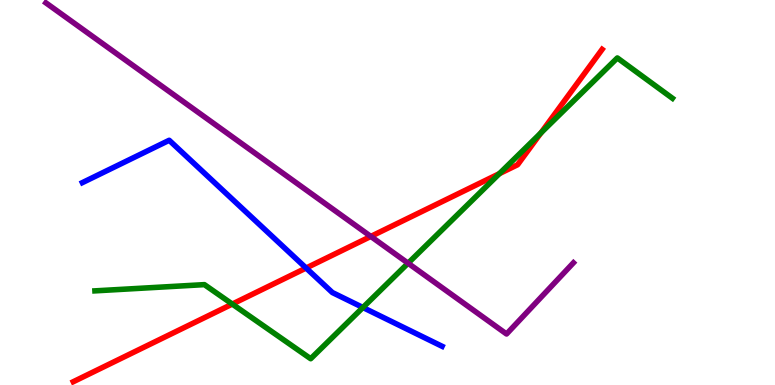[{'lines': ['blue', 'red'], 'intersections': [{'x': 3.95, 'y': 3.04}]}, {'lines': ['green', 'red'], 'intersections': [{'x': 3.0, 'y': 2.1}, {'x': 6.44, 'y': 5.49}, {'x': 6.98, 'y': 6.55}]}, {'lines': ['purple', 'red'], 'intersections': [{'x': 4.78, 'y': 3.86}]}, {'lines': ['blue', 'green'], 'intersections': [{'x': 4.68, 'y': 2.01}]}, {'lines': ['blue', 'purple'], 'intersections': []}, {'lines': ['green', 'purple'], 'intersections': [{'x': 5.27, 'y': 3.16}]}]